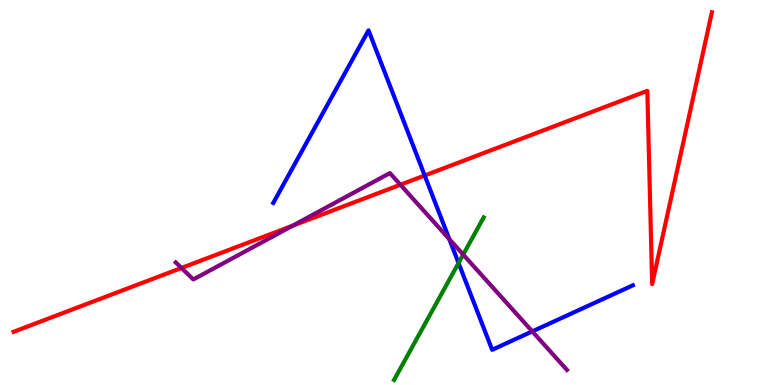[{'lines': ['blue', 'red'], 'intersections': [{'x': 5.48, 'y': 5.44}]}, {'lines': ['green', 'red'], 'intersections': []}, {'lines': ['purple', 'red'], 'intersections': [{'x': 2.34, 'y': 3.04}, {'x': 3.78, 'y': 4.14}, {'x': 5.17, 'y': 5.2}]}, {'lines': ['blue', 'green'], 'intersections': [{'x': 5.92, 'y': 3.17}]}, {'lines': ['blue', 'purple'], 'intersections': [{'x': 5.8, 'y': 3.79}, {'x': 6.87, 'y': 1.39}]}, {'lines': ['green', 'purple'], 'intersections': [{'x': 5.98, 'y': 3.39}]}]